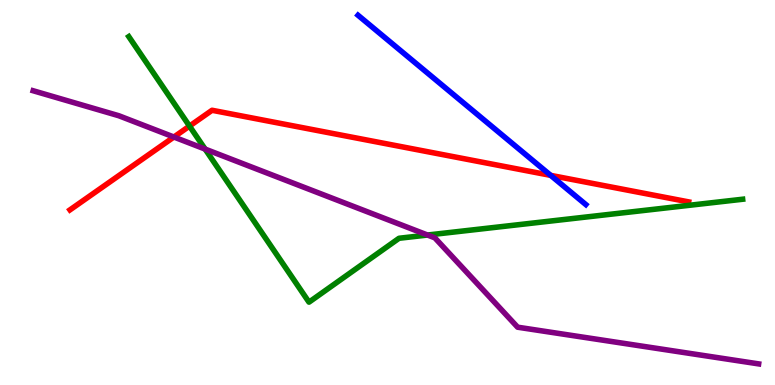[{'lines': ['blue', 'red'], 'intersections': [{'x': 7.11, 'y': 5.44}]}, {'lines': ['green', 'red'], 'intersections': [{'x': 2.45, 'y': 6.73}]}, {'lines': ['purple', 'red'], 'intersections': [{'x': 2.24, 'y': 6.44}]}, {'lines': ['blue', 'green'], 'intersections': []}, {'lines': ['blue', 'purple'], 'intersections': []}, {'lines': ['green', 'purple'], 'intersections': [{'x': 2.65, 'y': 6.13}, {'x': 5.52, 'y': 3.9}]}]